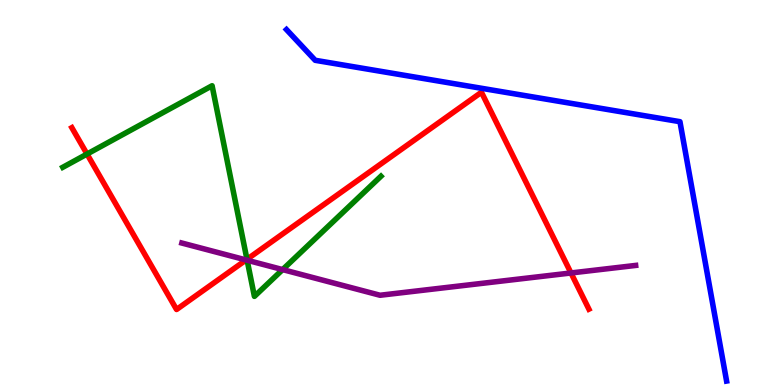[{'lines': ['blue', 'red'], 'intersections': []}, {'lines': ['green', 'red'], 'intersections': [{'x': 1.12, 'y': 6.0}, {'x': 3.19, 'y': 3.26}]}, {'lines': ['purple', 'red'], 'intersections': [{'x': 3.18, 'y': 3.25}, {'x': 7.37, 'y': 2.91}]}, {'lines': ['blue', 'green'], 'intersections': []}, {'lines': ['blue', 'purple'], 'intersections': []}, {'lines': ['green', 'purple'], 'intersections': [{'x': 3.19, 'y': 3.24}, {'x': 3.65, 'y': 3.0}]}]